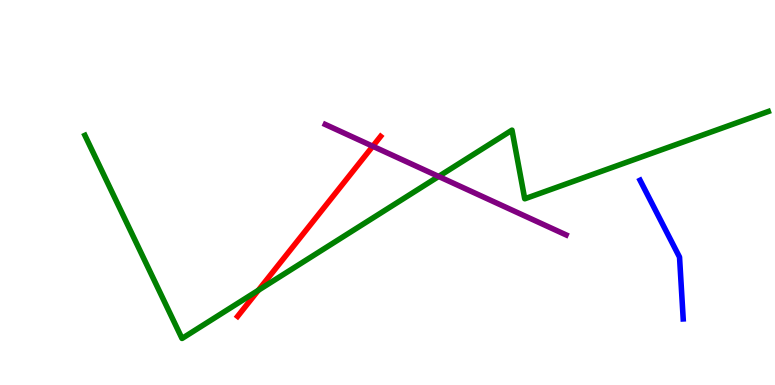[{'lines': ['blue', 'red'], 'intersections': []}, {'lines': ['green', 'red'], 'intersections': [{'x': 3.33, 'y': 2.46}]}, {'lines': ['purple', 'red'], 'intersections': [{'x': 4.81, 'y': 6.2}]}, {'lines': ['blue', 'green'], 'intersections': []}, {'lines': ['blue', 'purple'], 'intersections': []}, {'lines': ['green', 'purple'], 'intersections': [{'x': 5.66, 'y': 5.42}]}]